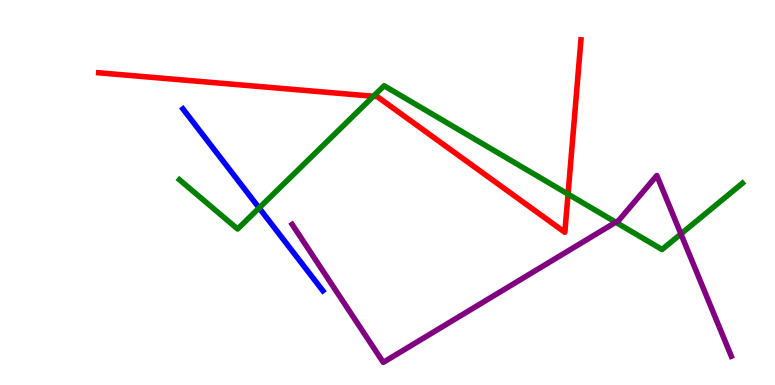[{'lines': ['blue', 'red'], 'intersections': []}, {'lines': ['green', 'red'], 'intersections': [{'x': 4.82, 'y': 7.5}, {'x': 7.33, 'y': 4.96}]}, {'lines': ['purple', 'red'], 'intersections': []}, {'lines': ['blue', 'green'], 'intersections': [{'x': 3.34, 'y': 4.6}]}, {'lines': ['blue', 'purple'], 'intersections': []}, {'lines': ['green', 'purple'], 'intersections': [{'x': 7.94, 'y': 4.23}, {'x': 8.79, 'y': 3.92}]}]